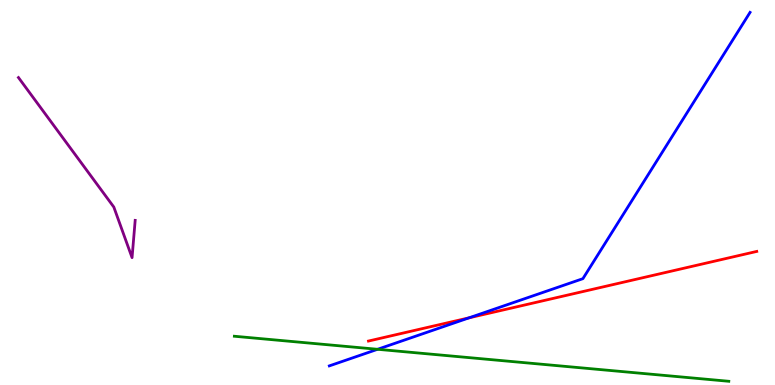[{'lines': ['blue', 'red'], 'intersections': [{'x': 6.05, 'y': 1.74}]}, {'lines': ['green', 'red'], 'intersections': []}, {'lines': ['purple', 'red'], 'intersections': []}, {'lines': ['blue', 'green'], 'intersections': [{'x': 4.87, 'y': 0.928}]}, {'lines': ['blue', 'purple'], 'intersections': []}, {'lines': ['green', 'purple'], 'intersections': []}]